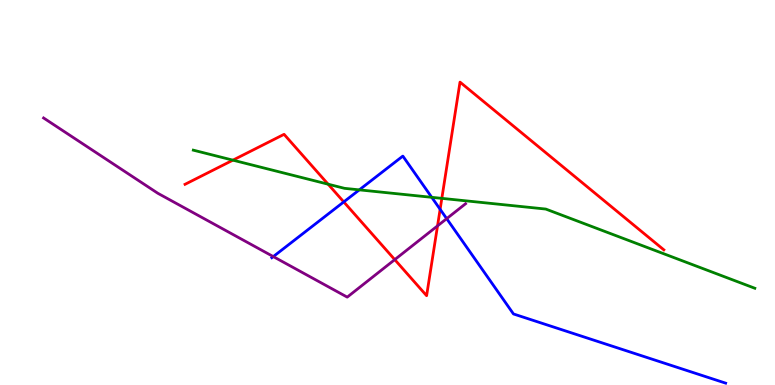[{'lines': ['blue', 'red'], 'intersections': [{'x': 4.44, 'y': 4.76}, {'x': 5.68, 'y': 4.56}]}, {'lines': ['green', 'red'], 'intersections': [{'x': 3.01, 'y': 5.84}, {'x': 4.23, 'y': 5.22}, {'x': 5.7, 'y': 4.85}]}, {'lines': ['purple', 'red'], 'intersections': [{'x': 5.09, 'y': 3.26}, {'x': 5.65, 'y': 4.13}]}, {'lines': ['blue', 'green'], 'intersections': [{'x': 4.64, 'y': 5.07}, {'x': 5.57, 'y': 4.87}]}, {'lines': ['blue', 'purple'], 'intersections': [{'x': 3.53, 'y': 3.34}, {'x': 5.76, 'y': 4.32}]}, {'lines': ['green', 'purple'], 'intersections': []}]